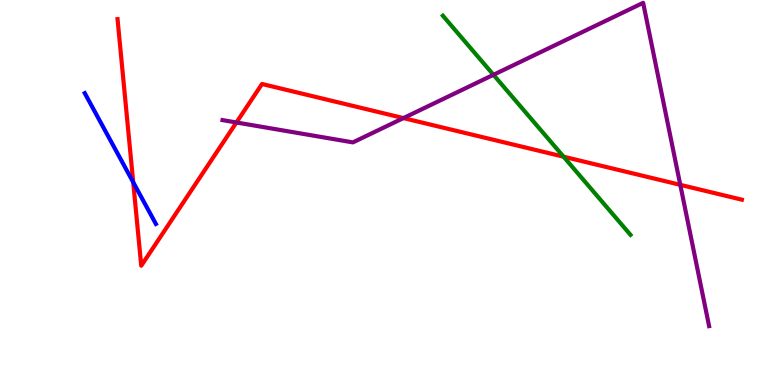[{'lines': ['blue', 'red'], 'intersections': [{'x': 1.72, 'y': 5.27}]}, {'lines': ['green', 'red'], 'intersections': [{'x': 7.27, 'y': 5.93}]}, {'lines': ['purple', 'red'], 'intersections': [{'x': 3.05, 'y': 6.82}, {'x': 5.21, 'y': 6.93}, {'x': 8.78, 'y': 5.2}]}, {'lines': ['blue', 'green'], 'intersections': []}, {'lines': ['blue', 'purple'], 'intersections': []}, {'lines': ['green', 'purple'], 'intersections': [{'x': 6.37, 'y': 8.06}]}]